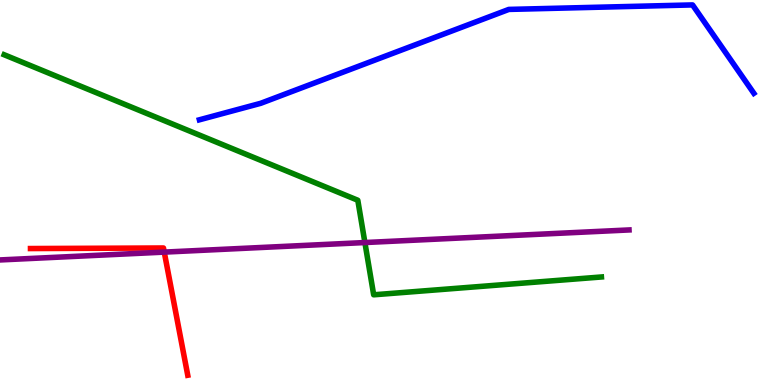[{'lines': ['blue', 'red'], 'intersections': []}, {'lines': ['green', 'red'], 'intersections': []}, {'lines': ['purple', 'red'], 'intersections': [{'x': 2.12, 'y': 3.45}]}, {'lines': ['blue', 'green'], 'intersections': []}, {'lines': ['blue', 'purple'], 'intersections': []}, {'lines': ['green', 'purple'], 'intersections': [{'x': 4.71, 'y': 3.7}]}]